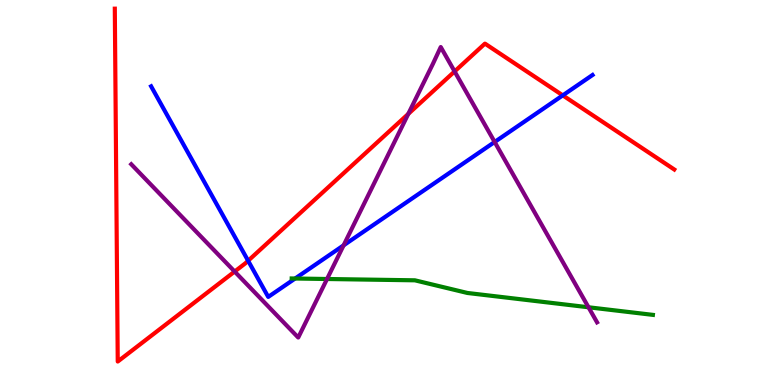[{'lines': ['blue', 'red'], 'intersections': [{'x': 3.2, 'y': 3.23}, {'x': 7.26, 'y': 7.52}]}, {'lines': ['green', 'red'], 'intersections': []}, {'lines': ['purple', 'red'], 'intersections': [{'x': 3.03, 'y': 2.95}, {'x': 5.27, 'y': 7.04}, {'x': 5.87, 'y': 8.14}]}, {'lines': ['blue', 'green'], 'intersections': [{'x': 3.81, 'y': 2.77}]}, {'lines': ['blue', 'purple'], 'intersections': [{'x': 4.43, 'y': 3.63}, {'x': 6.38, 'y': 6.31}]}, {'lines': ['green', 'purple'], 'intersections': [{'x': 4.22, 'y': 2.75}, {'x': 7.59, 'y': 2.02}]}]